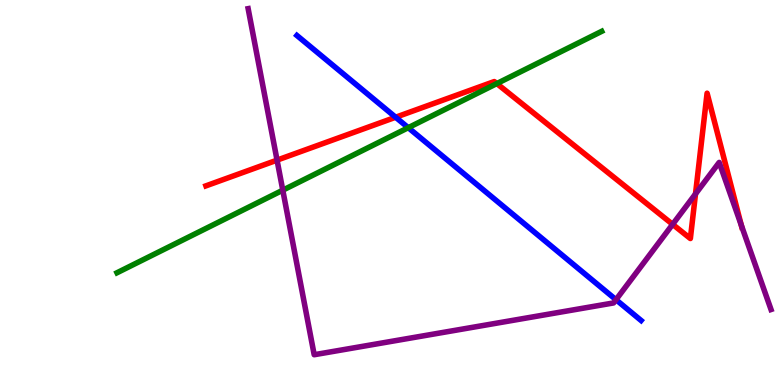[{'lines': ['blue', 'red'], 'intersections': [{'x': 5.1, 'y': 6.95}]}, {'lines': ['green', 'red'], 'intersections': [{'x': 6.41, 'y': 7.83}]}, {'lines': ['purple', 'red'], 'intersections': [{'x': 3.57, 'y': 5.84}, {'x': 8.68, 'y': 4.17}, {'x': 8.97, 'y': 4.96}, {'x': 9.56, 'y': 4.16}]}, {'lines': ['blue', 'green'], 'intersections': [{'x': 5.27, 'y': 6.68}]}, {'lines': ['blue', 'purple'], 'intersections': [{'x': 7.95, 'y': 2.22}]}, {'lines': ['green', 'purple'], 'intersections': [{'x': 3.65, 'y': 5.06}]}]